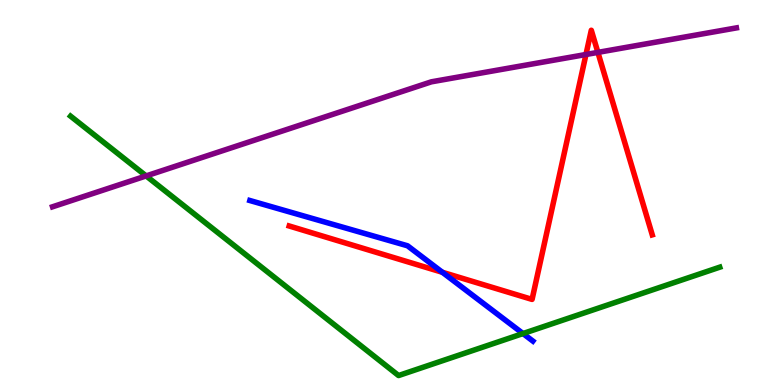[{'lines': ['blue', 'red'], 'intersections': [{'x': 5.71, 'y': 2.93}]}, {'lines': ['green', 'red'], 'intersections': []}, {'lines': ['purple', 'red'], 'intersections': [{'x': 7.56, 'y': 8.58}, {'x': 7.71, 'y': 8.64}]}, {'lines': ['blue', 'green'], 'intersections': [{'x': 6.75, 'y': 1.34}]}, {'lines': ['blue', 'purple'], 'intersections': []}, {'lines': ['green', 'purple'], 'intersections': [{'x': 1.89, 'y': 5.43}]}]